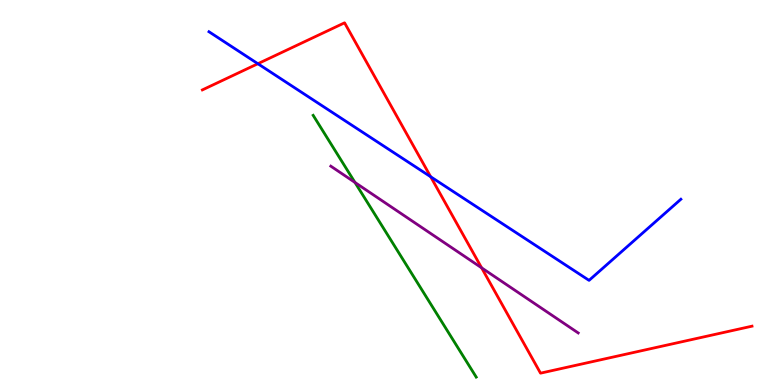[{'lines': ['blue', 'red'], 'intersections': [{'x': 3.33, 'y': 8.34}, {'x': 5.56, 'y': 5.41}]}, {'lines': ['green', 'red'], 'intersections': []}, {'lines': ['purple', 'red'], 'intersections': [{'x': 6.21, 'y': 3.04}]}, {'lines': ['blue', 'green'], 'intersections': []}, {'lines': ['blue', 'purple'], 'intersections': []}, {'lines': ['green', 'purple'], 'intersections': [{'x': 4.58, 'y': 5.26}]}]